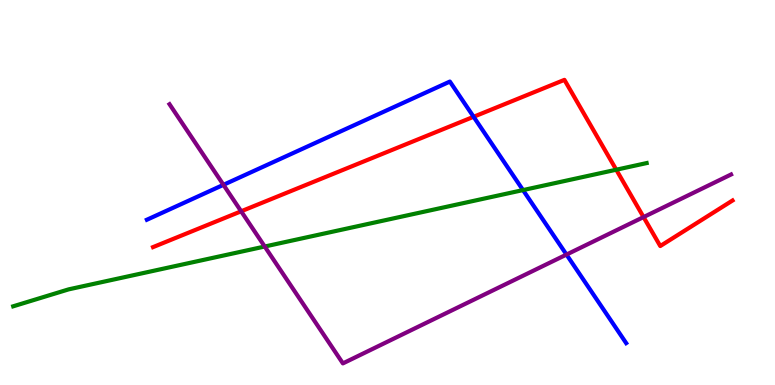[{'lines': ['blue', 'red'], 'intersections': [{'x': 6.11, 'y': 6.97}]}, {'lines': ['green', 'red'], 'intersections': [{'x': 7.95, 'y': 5.59}]}, {'lines': ['purple', 'red'], 'intersections': [{'x': 3.11, 'y': 4.51}, {'x': 8.3, 'y': 4.36}]}, {'lines': ['blue', 'green'], 'intersections': [{'x': 6.75, 'y': 5.06}]}, {'lines': ['blue', 'purple'], 'intersections': [{'x': 2.88, 'y': 5.2}, {'x': 7.31, 'y': 3.39}]}, {'lines': ['green', 'purple'], 'intersections': [{'x': 3.42, 'y': 3.6}]}]